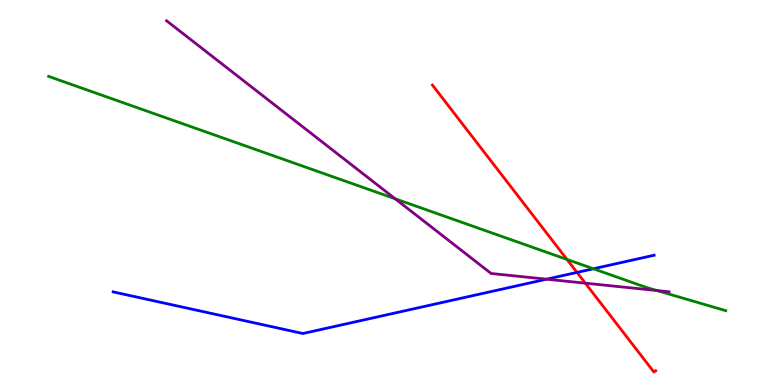[{'lines': ['blue', 'red'], 'intersections': [{'x': 7.45, 'y': 2.92}]}, {'lines': ['green', 'red'], 'intersections': [{'x': 7.32, 'y': 3.26}]}, {'lines': ['purple', 'red'], 'intersections': [{'x': 7.55, 'y': 2.64}]}, {'lines': ['blue', 'green'], 'intersections': [{'x': 7.66, 'y': 3.02}]}, {'lines': ['blue', 'purple'], 'intersections': [{'x': 7.05, 'y': 2.75}]}, {'lines': ['green', 'purple'], 'intersections': [{'x': 5.1, 'y': 4.84}, {'x': 8.48, 'y': 2.45}]}]